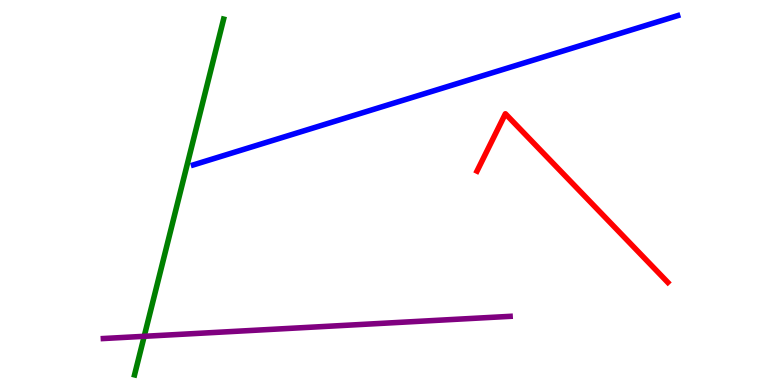[{'lines': ['blue', 'red'], 'intersections': []}, {'lines': ['green', 'red'], 'intersections': []}, {'lines': ['purple', 'red'], 'intersections': []}, {'lines': ['blue', 'green'], 'intersections': []}, {'lines': ['blue', 'purple'], 'intersections': []}, {'lines': ['green', 'purple'], 'intersections': [{'x': 1.86, 'y': 1.26}]}]